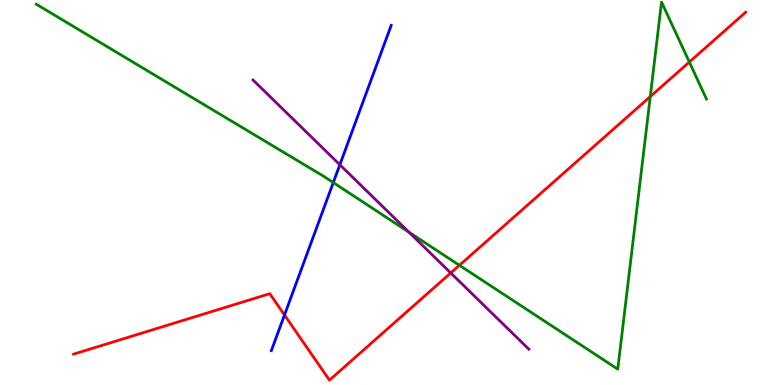[{'lines': ['blue', 'red'], 'intersections': [{'x': 3.67, 'y': 1.82}]}, {'lines': ['green', 'red'], 'intersections': [{'x': 5.93, 'y': 3.11}, {'x': 8.39, 'y': 7.49}, {'x': 8.89, 'y': 8.39}]}, {'lines': ['purple', 'red'], 'intersections': [{'x': 5.82, 'y': 2.91}]}, {'lines': ['blue', 'green'], 'intersections': [{'x': 4.3, 'y': 5.26}]}, {'lines': ['blue', 'purple'], 'intersections': [{'x': 4.39, 'y': 5.72}]}, {'lines': ['green', 'purple'], 'intersections': [{'x': 5.28, 'y': 3.97}]}]